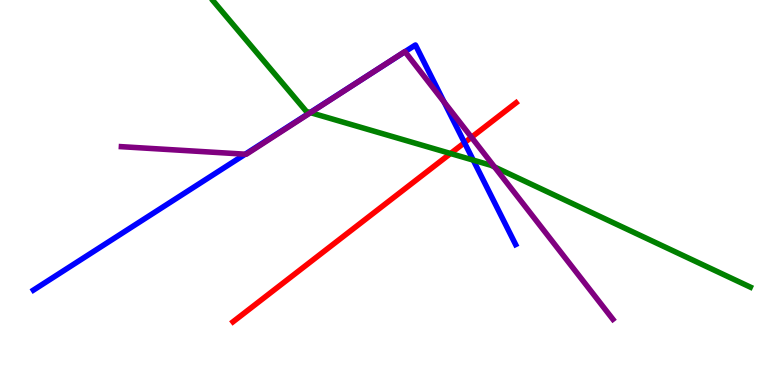[{'lines': ['blue', 'red'], 'intersections': [{'x': 5.99, 'y': 6.29}]}, {'lines': ['green', 'red'], 'intersections': [{'x': 5.81, 'y': 6.01}]}, {'lines': ['purple', 'red'], 'intersections': [{'x': 6.08, 'y': 6.43}]}, {'lines': ['blue', 'green'], 'intersections': [{'x': 4.0, 'y': 7.08}, {'x': 6.11, 'y': 5.84}]}, {'lines': ['blue', 'purple'], 'intersections': [{'x': 3.16, 'y': 5.99}, {'x': 4.83, 'y': 8.15}, {'x': 5.23, 'y': 8.66}, {'x': 5.73, 'y': 7.35}]}, {'lines': ['green', 'purple'], 'intersections': [{'x': 4.01, 'y': 7.07}, {'x': 6.38, 'y': 5.66}]}]